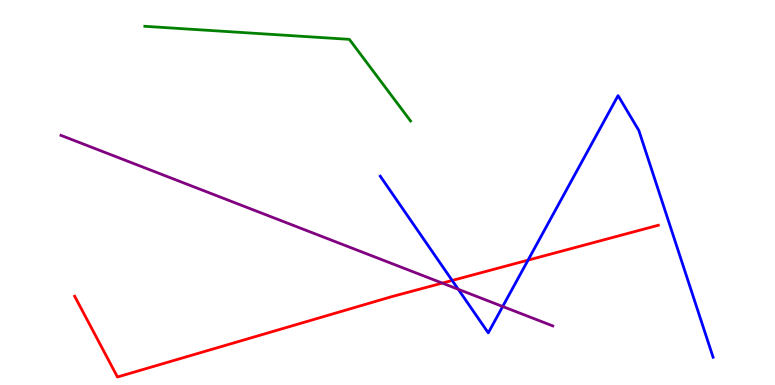[{'lines': ['blue', 'red'], 'intersections': [{'x': 5.83, 'y': 2.72}, {'x': 6.81, 'y': 3.24}]}, {'lines': ['green', 'red'], 'intersections': []}, {'lines': ['purple', 'red'], 'intersections': [{'x': 5.71, 'y': 2.65}]}, {'lines': ['blue', 'green'], 'intersections': []}, {'lines': ['blue', 'purple'], 'intersections': [{'x': 5.91, 'y': 2.49}, {'x': 6.49, 'y': 2.04}]}, {'lines': ['green', 'purple'], 'intersections': []}]